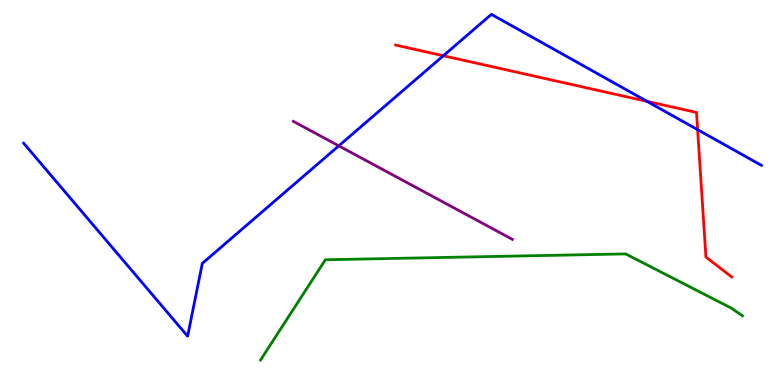[{'lines': ['blue', 'red'], 'intersections': [{'x': 5.72, 'y': 8.55}, {'x': 8.35, 'y': 7.37}, {'x': 9.0, 'y': 6.63}]}, {'lines': ['green', 'red'], 'intersections': []}, {'lines': ['purple', 'red'], 'intersections': []}, {'lines': ['blue', 'green'], 'intersections': []}, {'lines': ['blue', 'purple'], 'intersections': [{'x': 4.37, 'y': 6.21}]}, {'lines': ['green', 'purple'], 'intersections': []}]